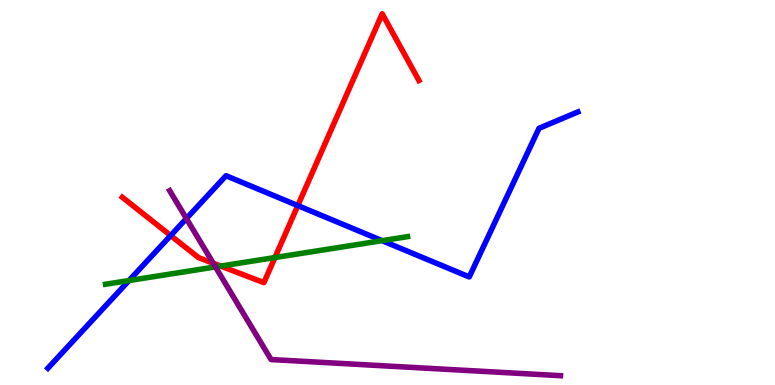[{'lines': ['blue', 'red'], 'intersections': [{'x': 2.2, 'y': 3.88}, {'x': 3.84, 'y': 4.66}]}, {'lines': ['green', 'red'], 'intersections': [{'x': 2.85, 'y': 3.09}, {'x': 3.55, 'y': 3.31}]}, {'lines': ['purple', 'red'], 'intersections': [{'x': 2.75, 'y': 3.16}]}, {'lines': ['blue', 'green'], 'intersections': [{'x': 1.66, 'y': 2.71}, {'x': 4.93, 'y': 3.75}]}, {'lines': ['blue', 'purple'], 'intersections': [{'x': 2.41, 'y': 4.32}]}, {'lines': ['green', 'purple'], 'intersections': [{'x': 2.78, 'y': 3.07}]}]